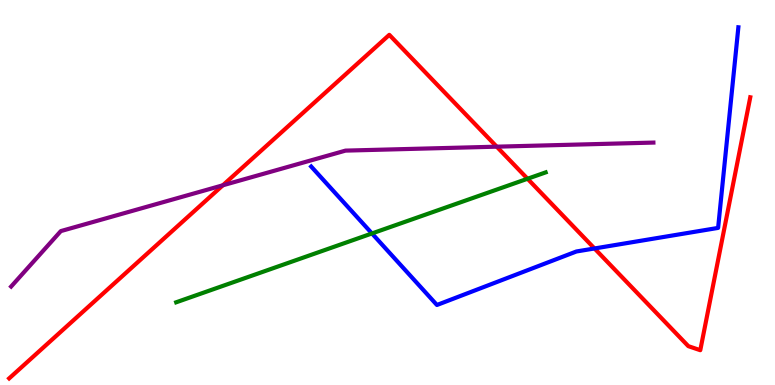[{'lines': ['blue', 'red'], 'intersections': [{'x': 7.67, 'y': 3.55}]}, {'lines': ['green', 'red'], 'intersections': [{'x': 6.81, 'y': 5.36}]}, {'lines': ['purple', 'red'], 'intersections': [{'x': 2.88, 'y': 5.19}, {'x': 6.41, 'y': 6.19}]}, {'lines': ['blue', 'green'], 'intersections': [{'x': 4.8, 'y': 3.94}]}, {'lines': ['blue', 'purple'], 'intersections': []}, {'lines': ['green', 'purple'], 'intersections': []}]